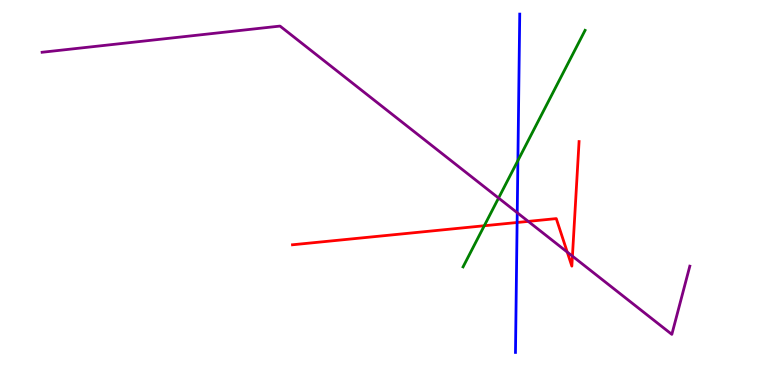[{'lines': ['blue', 'red'], 'intersections': [{'x': 6.67, 'y': 4.22}]}, {'lines': ['green', 'red'], 'intersections': [{'x': 6.25, 'y': 4.14}]}, {'lines': ['purple', 'red'], 'intersections': [{'x': 6.82, 'y': 4.25}, {'x': 7.32, 'y': 3.45}, {'x': 7.39, 'y': 3.35}]}, {'lines': ['blue', 'green'], 'intersections': [{'x': 6.68, 'y': 5.83}]}, {'lines': ['blue', 'purple'], 'intersections': [{'x': 6.67, 'y': 4.47}]}, {'lines': ['green', 'purple'], 'intersections': [{'x': 6.43, 'y': 4.86}]}]